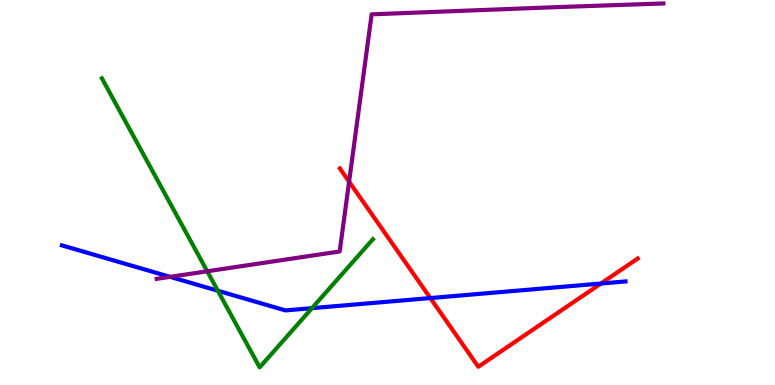[{'lines': ['blue', 'red'], 'intersections': [{'x': 5.55, 'y': 2.26}, {'x': 7.75, 'y': 2.64}]}, {'lines': ['green', 'red'], 'intersections': []}, {'lines': ['purple', 'red'], 'intersections': [{'x': 4.5, 'y': 5.28}]}, {'lines': ['blue', 'green'], 'intersections': [{'x': 2.81, 'y': 2.45}, {'x': 4.03, 'y': 2.0}]}, {'lines': ['blue', 'purple'], 'intersections': [{'x': 2.19, 'y': 2.81}]}, {'lines': ['green', 'purple'], 'intersections': [{'x': 2.67, 'y': 2.95}]}]